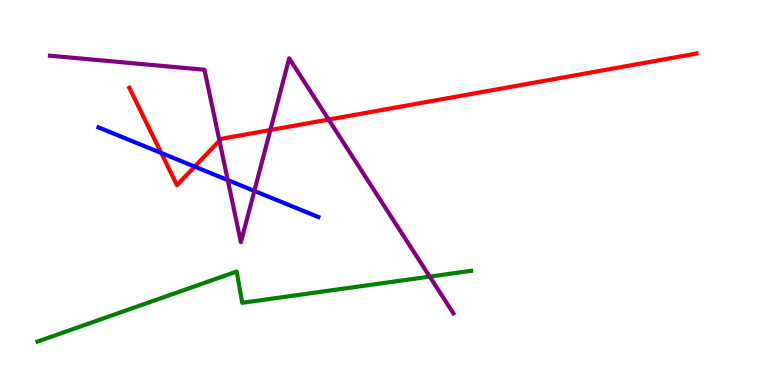[{'lines': ['blue', 'red'], 'intersections': [{'x': 2.08, 'y': 6.03}, {'x': 2.51, 'y': 5.67}]}, {'lines': ['green', 'red'], 'intersections': []}, {'lines': ['purple', 'red'], 'intersections': [{'x': 2.83, 'y': 6.35}, {'x': 3.49, 'y': 6.62}, {'x': 4.24, 'y': 6.89}]}, {'lines': ['blue', 'green'], 'intersections': []}, {'lines': ['blue', 'purple'], 'intersections': [{'x': 2.94, 'y': 5.32}, {'x': 3.28, 'y': 5.04}]}, {'lines': ['green', 'purple'], 'intersections': [{'x': 5.54, 'y': 2.82}]}]